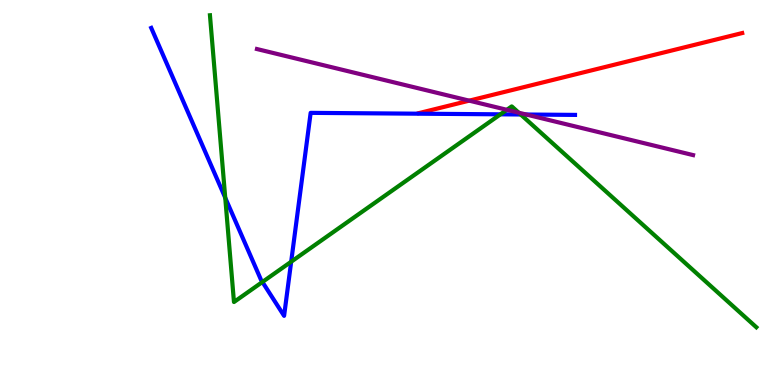[{'lines': ['blue', 'red'], 'intersections': []}, {'lines': ['green', 'red'], 'intersections': []}, {'lines': ['purple', 'red'], 'intersections': [{'x': 6.05, 'y': 7.39}]}, {'lines': ['blue', 'green'], 'intersections': [{'x': 2.91, 'y': 4.86}, {'x': 3.39, 'y': 2.68}, {'x': 3.76, 'y': 3.2}, {'x': 6.46, 'y': 7.03}, {'x': 6.72, 'y': 7.03}]}, {'lines': ['blue', 'purple'], 'intersections': [{'x': 6.79, 'y': 7.03}]}, {'lines': ['green', 'purple'], 'intersections': [{'x': 6.54, 'y': 7.15}, {'x': 6.69, 'y': 7.07}]}]